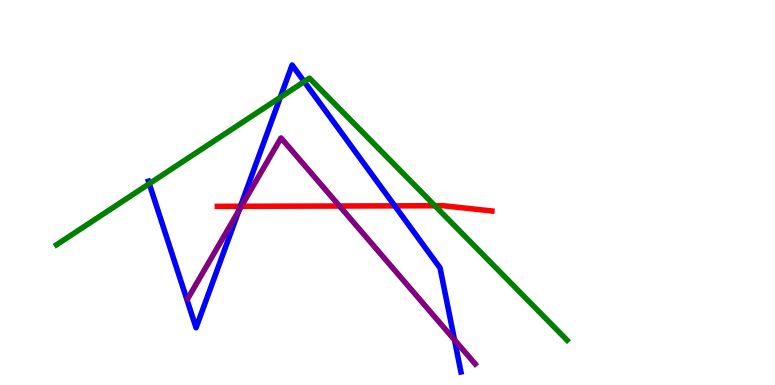[{'lines': ['blue', 'red'], 'intersections': [{'x': 3.1, 'y': 4.64}, {'x': 5.09, 'y': 4.65}]}, {'lines': ['green', 'red'], 'intersections': [{'x': 5.61, 'y': 4.66}]}, {'lines': ['purple', 'red'], 'intersections': [{'x': 3.11, 'y': 4.64}, {'x': 4.38, 'y': 4.65}]}, {'lines': ['blue', 'green'], 'intersections': [{'x': 1.93, 'y': 5.23}, {'x': 3.62, 'y': 7.47}, {'x': 3.93, 'y': 7.88}]}, {'lines': ['blue', 'purple'], 'intersections': [{'x': 3.08, 'y': 4.54}, {'x': 5.86, 'y': 1.17}]}, {'lines': ['green', 'purple'], 'intersections': []}]